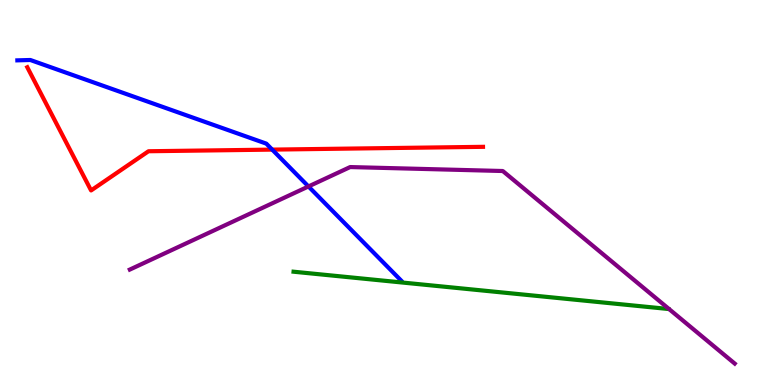[{'lines': ['blue', 'red'], 'intersections': [{'x': 3.51, 'y': 6.11}]}, {'lines': ['green', 'red'], 'intersections': []}, {'lines': ['purple', 'red'], 'intersections': []}, {'lines': ['blue', 'green'], 'intersections': []}, {'lines': ['blue', 'purple'], 'intersections': [{'x': 3.98, 'y': 5.16}]}, {'lines': ['green', 'purple'], 'intersections': []}]